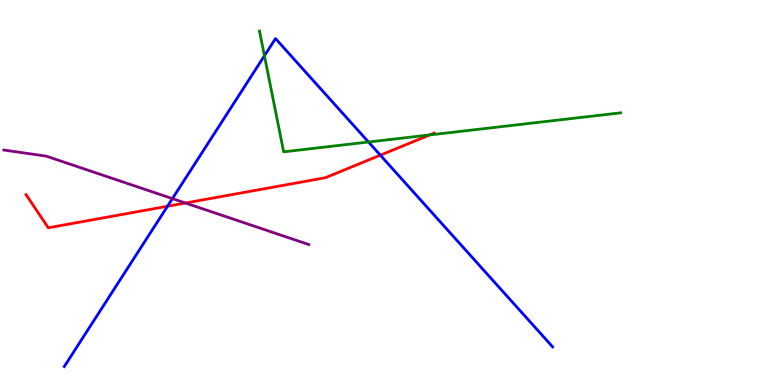[{'lines': ['blue', 'red'], 'intersections': [{'x': 2.16, 'y': 4.64}, {'x': 4.91, 'y': 5.97}]}, {'lines': ['green', 'red'], 'intersections': [{'x': 5.54, 'y': 6.5}]}, {'lines': ['purple', 'red'], 'intersections': [{'x': 2.39, 'y': 4.73}]}, {'lines': ['blue', 'green'], 'intersections': [{'x': 3.41, 'y': 8.55}, {'x': 4.75, 'y': 6.31}]}, {'lines': ['blue', 'purple'], 'intersections': [{'x': 2.22, 'y': 4.84}]}, {'lines': ['green', 'purple'], 'intersections': []}]